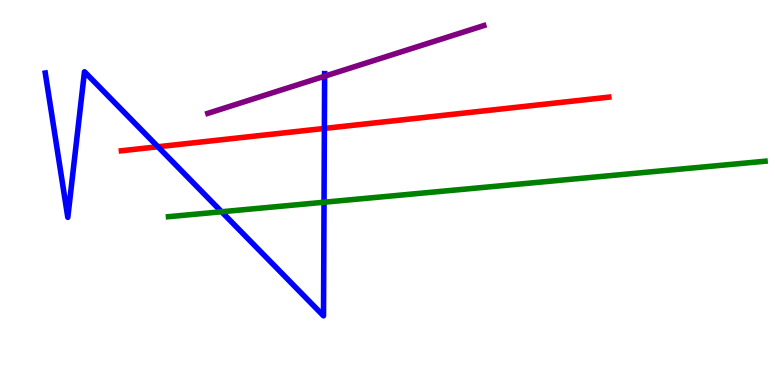[{'lines': ['blue', 'red'], 'intersections': [{'x': 2.04, 'y': 6.19}, {'x': 4.19, 'y': 6.66}]}, {'lines': ['green', 'red'], 'intersections': []}, {'lines': ['purple', 'red'], 'intersections': []}, {'lines': ['blue', 'green'], 'intersections': [{'x': 2.86, 'y': 4.5}, {'x': 4.18, 'y': 4.75}]}, {'lines': ['blue', 'purple'], 'intersections': [{'x': 4.19, 'y': 8.02}]}, {'lines': ['green', 'purple'], 'intersections': []}]